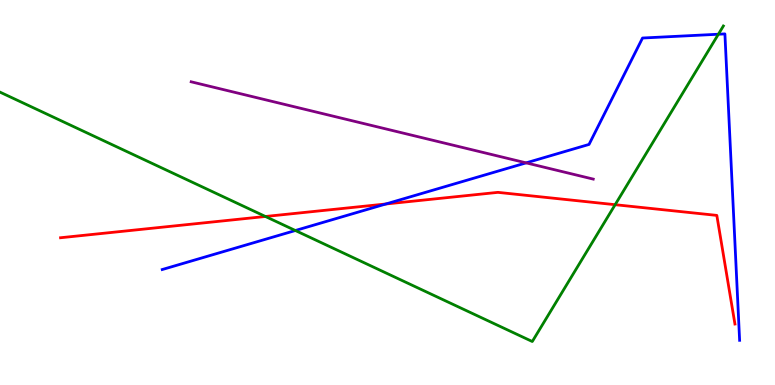[{'lines': ['blue', 'red'], 'intersections': [{'x': 4.98, 'y': 4.7}]}, {'lines': ['green', 'red'], 'intersections': [{'x': 3.42, 'y': 4.38}, {'x': 7.94, 'y': 4.68}]}, {'lines': ['purple', 'red'], 'intersections': []}, {'lines': ['blue', 'green'], 'intersections': [{'x': 3.81, 'y': 4.01}, {'x': 9.27, 'y': 9.11}]}, {'lines': ['blue', 'purple'], 'intersections': [{'x': 6.79, 'y': 5.77}]}, {'lines': ['green', 'purple'], 'intersections': []}]